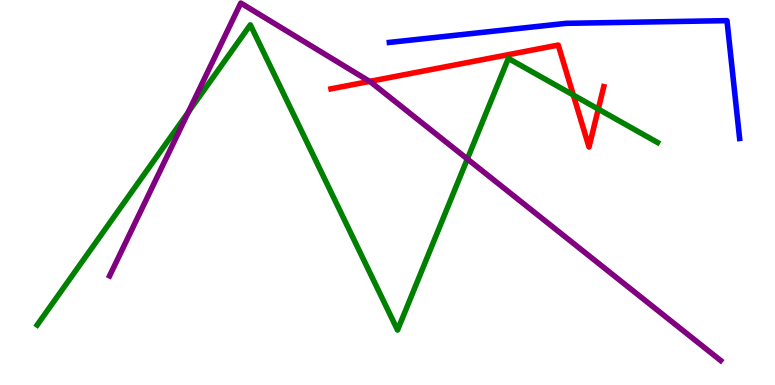[{'lines': ['blue', 'red'], 'intersections': []}, {'lines': ['green', 'red'], 'intersections': [{'x': 7.4, 'y': 7.53}, {'x': 7.72, 'y': 7.17}]}, {'lines': ['purple', 'red'], 'intersections': [{'x': 4.77, 'y': 7.89}]}, {'lines': ['blue', 'green'], 'intersections': []}, {'lines': ['blue', 'purple'], 'intersections': []}, {'lines': ['green', 'purple'], 'intersections': [{'x': 2.43, 'y': 7.08}, {'x': 6.03, 'y': 5.87}]}]